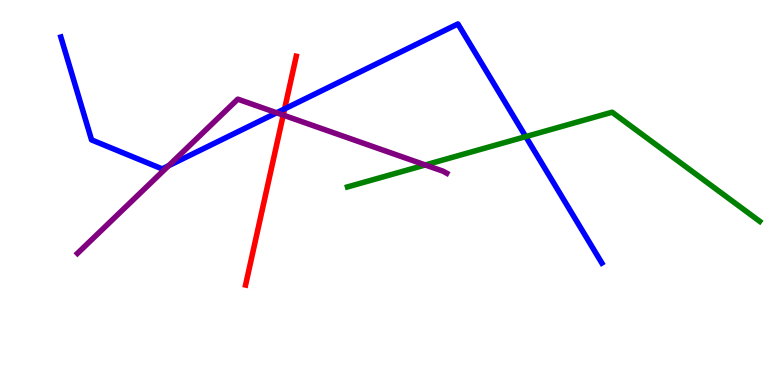[{'lines': ['blue', 'red'], 'intersections': [{'x': 3.67, 'y': 7.17}]}, {'lines': ['green', 'red'], 'intersections': []}, {'lines': ['purple', 'red'], 'intersections': [{'x': 3.65, 'y': 7.01}]}, {'lines': ['blue', 'green'], 'intersections': [{'x': 6.78, 'y': 6.45}]}, {'lines': ['blue', 'purple'], 'intersections': [{'x': 2.18, 'y': 5.69}, {'x': 3.57, 'y': 7.07}]}, {'lines': ['green', 'purple'], 'intersections': [{'x': 5.49, 'y': 5.72}]}]